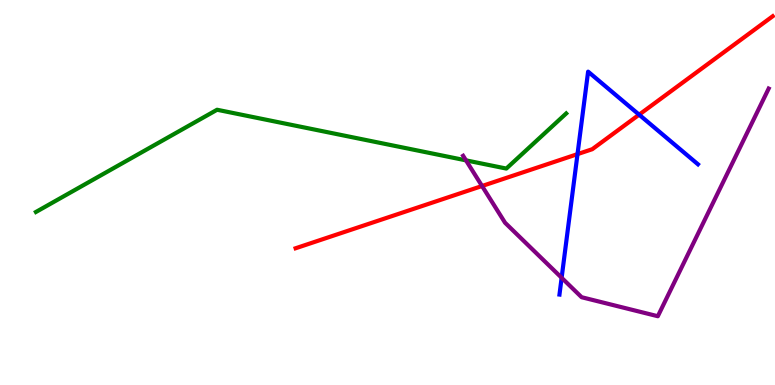[{'lines': ['blue', 'red'], 'intersections': [{'x': 7.45, 'y': 6.0}, {'x': 8.25, 'y': 7.02}]}, {'lines': ['green', 'red'], 'intersections': []}, {'lines': ['purple', 'red'], 'intersections': [{'x': 6.22, 'y': 5.17}]}, {'lines': ['blue', 'green'], 'intersections': []}, {'lines': ['blue', 'purple'], 'intersections': [{'x': 7.25, 'y': 2.79}]}, {'lines': ['green', 'purple'], 'intersections': [{'x': 6.01, 'y': 5.83}]}]